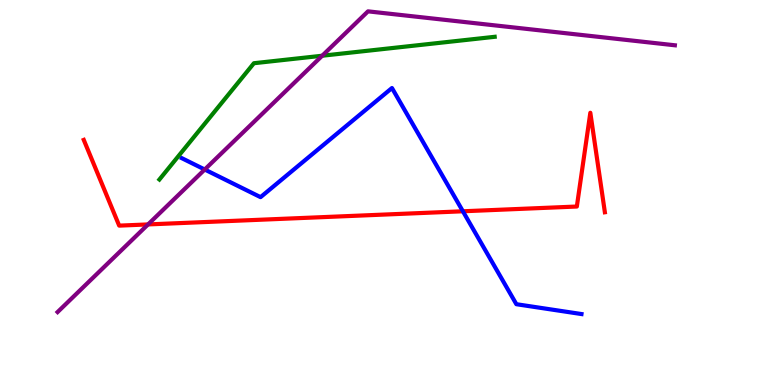[{'lines': ['blue', 'red'], 'intersections': [{'x': 5.97, 'y': 4.51}]}, {'lines': ['green', 'red'], 'intersections': []}, {'lines': ['purple', 'red'], 'intersections': [{'x': 1.91, 'y': 4.17}]}, {'lines': ['blue', 'green'], 'intersections': []}, {'lines': ['blue', 'purple'], 'intersections': [{'x': 2.64, 'y': 5.6}]}, {'lines': ['green', 'purple'], 'intersections': [{'x': 4.16, 'y': 8.55}]}]